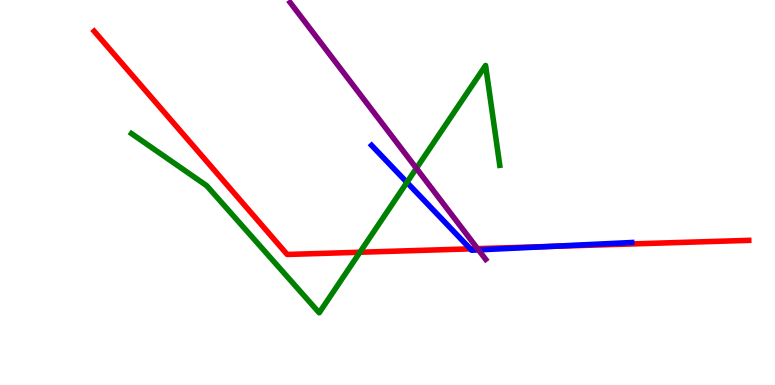[{'lines': ['blue', 'red'], 'intersections': [{'x': 6.07, 'y': 3.54}, {'x': 7.1, 'y': 3.6}]}, {'lines': ['green', 'red'], 'intersections': [{'x': 4.64, 'y': 3.45}]}, {'lines': ['purple', 'red'], 'intersections': [{'x': 6.16, 'y': 3.54}]}, {'lines': ['blue', 'green'], 'intersections': [{'x': 5.25, 'y': 5.26}]}, {'lines': ['blue', 'purple'], 'intersections': [{'x': 6.17, 'y': 3.51}]}, {'lines': ['green', 'purple'], 'intersections': [{'x': 5.37, 'y': 5.63}]}]